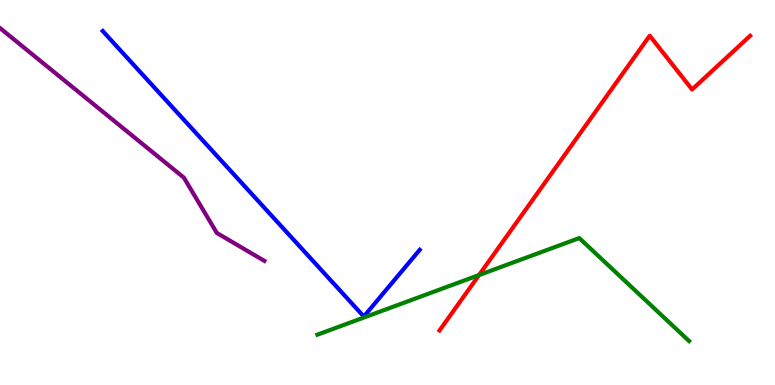[{'lines': ['blue', 'red'], 'intersections': []}, {'lines': ['green', 'red'], 'intersections': [{'x': 6.18, 'y': 2.86}]}, {'lines': ['purple', 'red'], 'intersections': []}, {'lines': ['blue', 'green'], 'intersections': []}, {'lines': ['blue', 'purple'], 'intersections': []}, {'lines': ['green', 'purple'], 'intersections': []}]